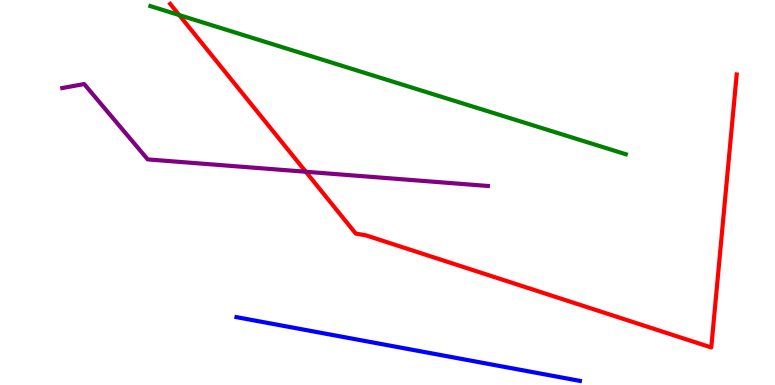[{'lines': ['blue', 'red'], 'intersections': []}, {'lines': ['green', 'red'], 'intersections': [{'x': 2.31, 'y': 9.61}]}, {'lines': ['purple', 'red'], 'intersections': [{'x': 3.95, 'y': 5.54}]}, {'lines': ['blue', 'green'], 'intersections': []}, {'lines': ['blue', 'purple'], 'intersections': []}, {'lines': ['green', 'purple'], 'intersections': []}]